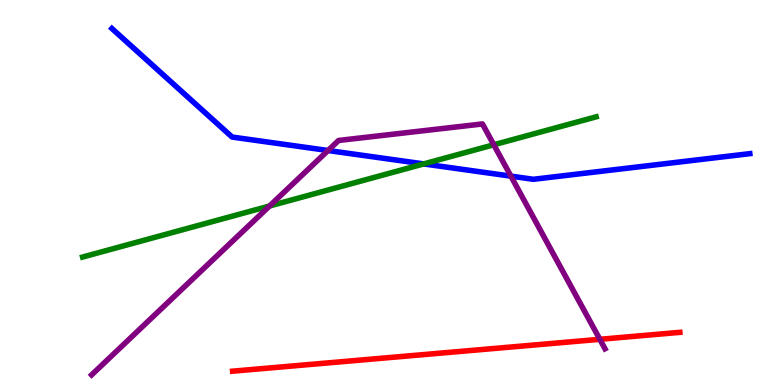[{'lines': ['blue', 'red'], 'intersections': []}, {'lines': ['green', 'red'], 'intersections': []}, {'lines': ['purple', 'red'], 'intersections': [{'x': 7.74, 'y': 1.19}]}, {'lines': ['blue', 'green'], 'intersections': [{'x': 5.47, 'y': 5.74}]}, {'lines': ['blue', 'purple'], 'intersections': [{'x': 4.23, 'y': 6.09}, {'x': 6.59, 'y': 5.42}]}, {'lines': ['green', 'purple'], 'intersections': [{'x': 3.48, 'y': 4.65}, {'x': 6.37, 'y': 6.24}]}]